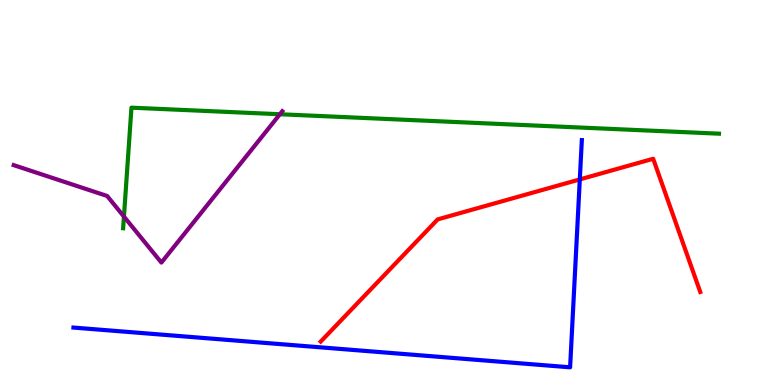[{'lines': ['blue', 'red'], 'intersections': [{'x': 7.48, 'y': 5.34}]}, {'lines': ['green', 'red'], 'intersections': []}, {'lines': ['purple', 'red'], 'intersections': []}, {'lines': ['blue', 'green'], 'intersections': []}, {'lines': ['blue', 'purple'], 'intersections': []}, {'lines': ['green', 'purple'], 'intersections': [{'x': 1.6, 'y': 4.37}, {'x': 3.61, 'y': 7.03}]}]